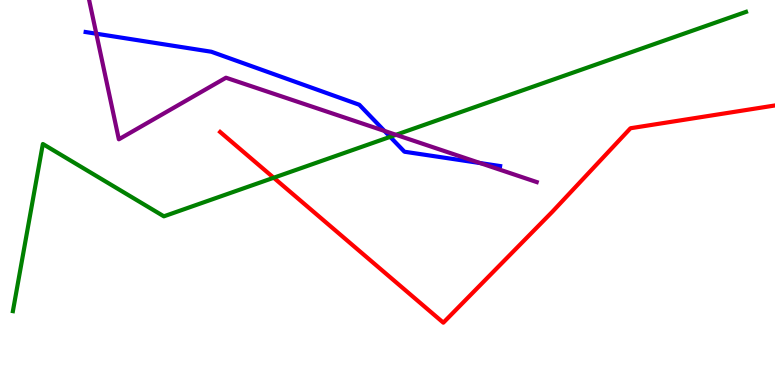[{'lines': ['blue', 'red'], 'intersections': []}, {'lines': ['green', 'red'], 'intersections': [{'x': 3.53, 'y': 5.38}]}, {'lines': ['purple', 'red'], 'intersections': []}, {'lines': ['blue', 'green'], 'intersections': [{'x': 5.03, 'y': 6.45}]}, {'lines': ['blue', 'purple'], 'intersections': [{'x': 1.24, 'y': 9.12}, {'x': 4.96, 'y': 6.6}, {'x': 6.2, 'y': 5.76}]}, {'lines': ['green', 'purple'], 'intersections': [{'x': 5.11, 'y': 6.5}]}]